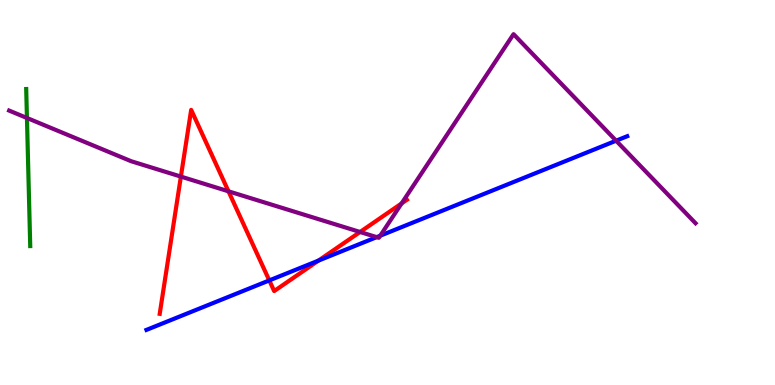[{'lines': ['blue', 'red'], 'intersections': [{'x': 3.47, 'y': 2.72}, {'x': 4.11, 'y': 3.23}]}, {'lines': ['green', 'red'], 'intersections': []}, {'lines': ['purple', 'red'], 'intersections': [{'x': 2.33, 'y': 5.41}, {'x': 2.95, 'y': 5.03}, {'x': 4.65, 'y': 3.97}, {'x': 5.18, 'y': 4.72}]}, {'lines': ['blue', 'green'], 'intersections': []}, {'lines': ['blue', 'purple'], 'intersections': [{'x': 4.86, 'y': 3.84}, {'x': 4.91, 'y': 3.88}, {'x': 7.95, 'y': 6.35}]}, {'lines': ['green', 'purple'], 'intersections': [{'x': 0.348, 'y': 6.94}]}]